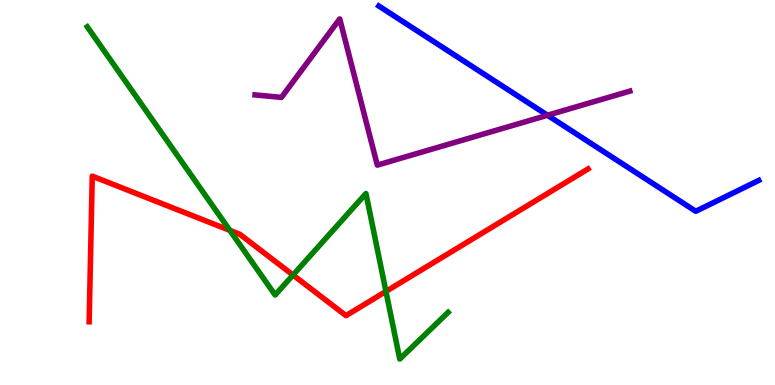[{'lines': ['blue', 'red'], 'intersections': []}, {'lines': ['green', 'red'], 'intersections': [{'x': 2.97, 'y': 4.02}, {'x': 3.78, 'y': 2.86}, {'x': 4.98, 'y': 2.43}]}, {'lines': ['purple', 'red'], 'intersections': []}, {'lines': ['blue', 'green'], 'intersections': []}, {'lines': ['blue', 'purple'], 'intersections': [{'x': 7.06, 'y': 7.01}]}, {'lines': ['green', 'purple'], 'intersections': []}]